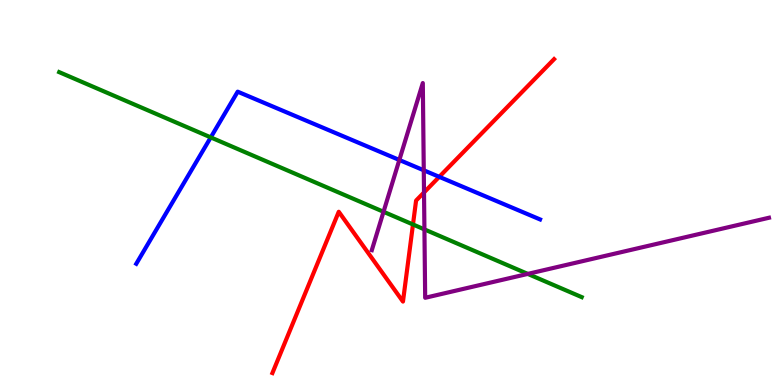[{'lines': ['blue', 'red'], 'intersections': [{'x': 5.67, 'y': 5.41}]}, {'lines': ['green', 'red'], 'intersections': [{'x': 5.33, 'y': 4.17}]}, {'lines': ['purple', 'red'], 'intersections': [{'x': 5.47, 'y': 5.0}]}, {'lines': ['blue', 'green'], 'intersections': [{'x': 2.72, 'y': 6.43}]}, {'lines': ['blue', 'purple'], 'intersections': [{'x': 5.15, 'y': 5.84}, {'x': 5.47, 'y': 5.58}]}, {'lines': ['green', 'purple'], 'intersections': [{'x': 4.95, 'y': 4.5}, {'x': 5.48, 'y': 4.04}, {'x': 6.81, 'y': 2.89}]}]